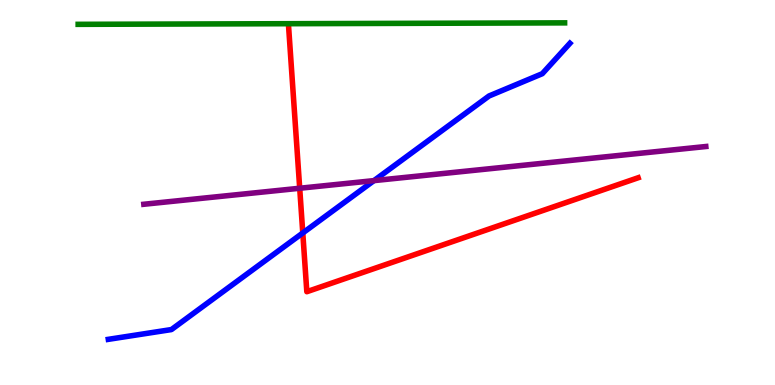[{'lines': ['blue', 'red'], 'intersections': [{'x': 3.91, 'y': 3.95}]}, {'lines': ['green', 'red'], 'intersections': []}, {'lines': ['purple', 'red'], 'intersections': [{'x': 3.87, 'y': 5.11}]}, {'lines': ['blue', 'green'], 'intersections': []}, {'lines': ['blue', 'purple'], 'intersections': [{'x': 4.83, 'y': 5.31}]}, {'lines': ['green', 'purple'], 'intersections': []}]